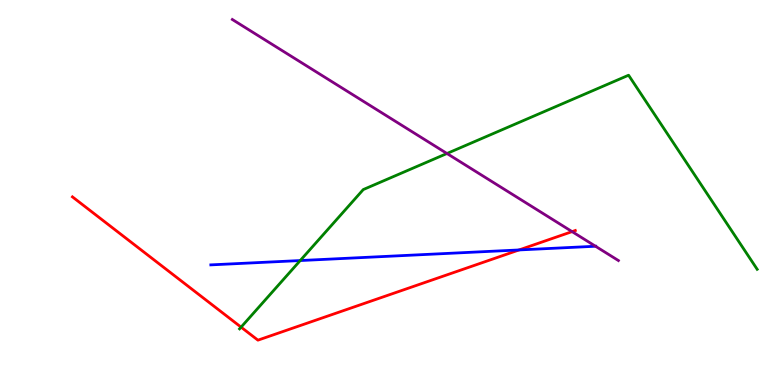[{'lines': ['blue', 'red'], 'intersections': [{'x': 6.7, 'y': 3.51}]}, {'lines': ['green', 'red'], 'intersections': [{'x': 3.11, 'y': 1.5}]}, {'lines': ['purple', 'red'], 'intersections': [{'x': 7.38, 'y': 3.98}]}, {'lines': ['blue', 'green'], 'intersections': [{'x': 3.87, 'y': 3.23}]}, {'lines': ['blue', 'purple'], 'intersections': [{'x': 7.68, 'y': 3.6}]}, {'lines': ['green', 'purple'], 'intersections': [{'x': 5.77, 'y': 6.01}]}]